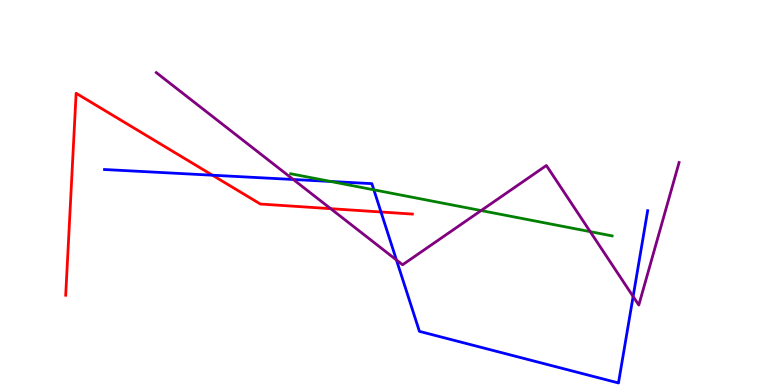[{'lines': ['blue', 'red'], 'intersections': [{'x': 2.74, 'y': 5.45}, {'x': 4.92, 'y': 4.49}]}, {'lines': ['green', 'red'], 'intersections': []}, {'lines': ['purple', 'red'], 'intersections': [{'x': 4.27, 'y': 4.58}]}, {'lines': ['blue', 'green'], 'intersections': [{'x': 4.27, 'y': 5.29}, {'x': 4.82, 'y': 5.07}]}, {'lines': ['blue', 'purple'], 'intersections': [{'x': 3.78, 'y': 5.34}, {'x': 5.12, 'y': 3.25}, {'x': 8.17, 'y': 2.3}]}, {'lines': ['green', 'purple'], 'intersections': [{'x': 6.21, 'y': 4.53}, {'x': 7.62, 'y': 3.98}]}]